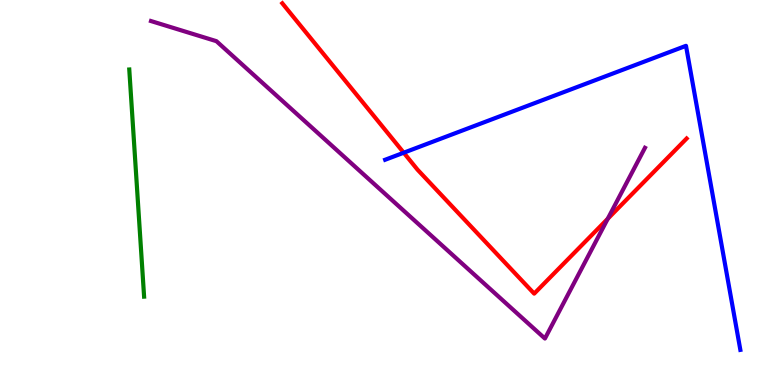[{'lines': ['blue', 'red'], 'intersections': [{'x': 5.21, 'y': 6.03}]}, {'lines': ['green', 'red'], 'intersections': []}, {'lines': ['purple', 'red'], 'intersections': [{'x': 7.84, 'y': 4.32}]}, {'lines': ['blue', 'green'], 'intersections': []}, {'lines': ['blue', 'purple'], 'intersections': []}, {'lines': ['green', 'purple'], 'intersections': []}]